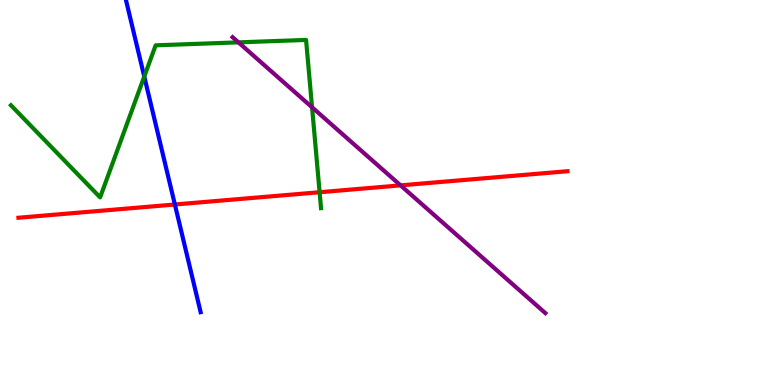[{'lines': ['blue', 'red'], 'intersections': [{'x': 2.26, 'y': 4.69}]}, {'lines': ['green', 'red'], 'intersections': [{'x': 4.12, 'y': 5.01}]}, {'lines': ['purple', 'red'], 'intersections': [{'x': 5.17, 'y': 5.19}]}, {'lines': ['blue', 'green'], 'intersections': [{'x': 1.86, 'y': 8.01}]}, {'lines': ['blue', 'purple'], 'intersections': []}, {'lines': ['green', 'purple'], 'intersections': [{'x': 3.08, 'y': 8.9}, {'x': 4.03, 'y': 7.21}]}]